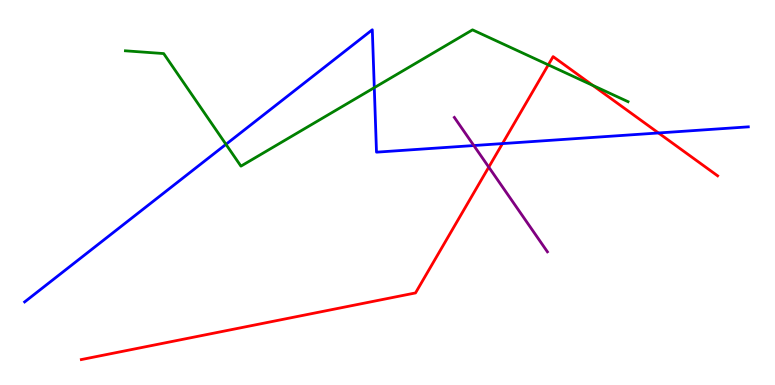[{'lines': ['blue', 'red'], 'intersections': [{'x': 6.48, 'y': 6.27}, {'x': 8.5, 'y': 6.55}]}, {'lines': ['green', 'red'], 'intersections': [{'x': 7.07, 'y': 8.32}, {'x': 7.65, 'y': 7.78}]}, {'lines': ['purple', 'red'], 'intersections': [{'x': 6.31, 'y': 5.66}]}, {'lines': ['blue', 'green'], 'intersections': [{'x': 2.92, 'y': 6.25}, {'x': 4.83, 'y': 7.72}]}, {'lines': ['blue', 'purple'], 'intersections': [{'x': 6.11, 'y': 6.22}]}, {'lines': ['green', 'purple'], 'intersections': []}]